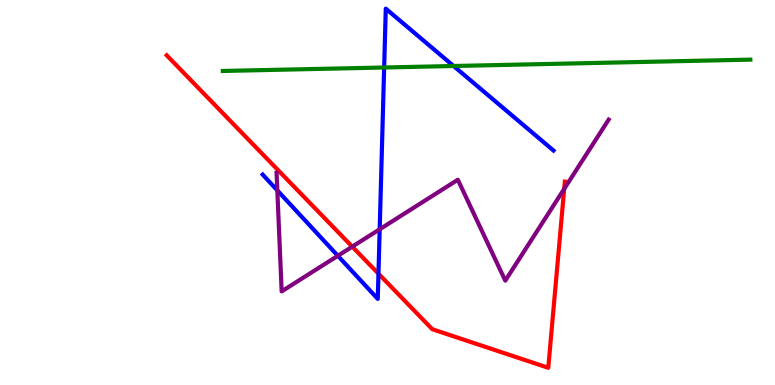[{'lines': ['blue', 'red'], 'intersections': [{'x': 4.88, 'y': 2.89}]}, {'lines': ['green', 'red'], 'intersections': []}, {'lines': ['purple', 'red'], 'intersections': [{'x': 4.55, 'y': 3.59}, {'x': 7.28, 'y': 5.09}]}, {'lines': ['blue', 'green'], 'intersections': [{'x': 4.96, 'y': 8.25}, {'x': 5.85, 'y': 8.29}]}, {'lines': ['blue', 'purple'], 'intersections': [{'x': 3.58, 'y': 5.05}, {'x': 4.36, 'y': 3.36}, {'x': 4.9, 'y': 4.04}]}, {'lines': ['green', 'purple'], 'intersections': []}]